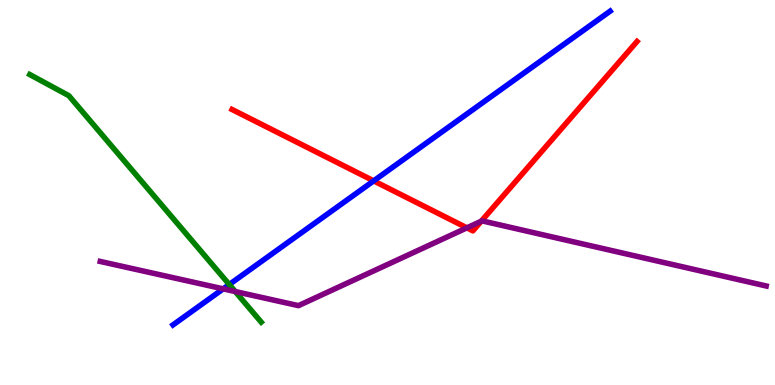[{'lines': ['blue', 'red'], 'intersections': [{'x': 4.82, 'y': 5.3}]}, {'lines': ['green', 'red'], 'intersections': []}, {'lines': ['purple', 'red'], 'intersections': [{'x': 6.02, 'y': 4.08}, {'x': 6.21, 'y': 4.25}]}, {'lines': ['blue', 'green'], 'intersections': [{'x': 2.96, 'y': 2.61}]}, {'lines': ['blue', 'purple'], 'intersections': [{'x': 2.88, 'y': 2.5}]}, {'lines': ['green', 'purple'], 'intersections': [{'x': 3.04, 'y': 2.43}]}]